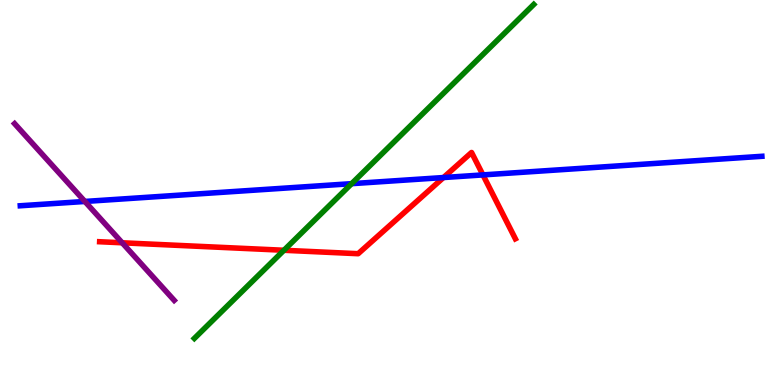[{'lines': ['blue', 'red'], 'intersections': [{'x': 5.72, 'y': 5.39}, {'x': 6.23, 'y': 5.46}]}, {'lines': ['green', 'red'], 'intersections': [{'x': 3.66, 'y': 3.5}]}, {'lines': ['purple', 'red'], 'intersections': [{'x': 1.58, 'y': 3.69}]}, {'lines': ['blue', 'green'], 'intersections': [{'x': 4.54, 'y': 5.23}]}, {'lines': ['blue', 'purple'], 'intersections': [{'x': 1.1, 'y': 4.77}]}, {'lines': ['green', 'purple'], 'intersections': []}]